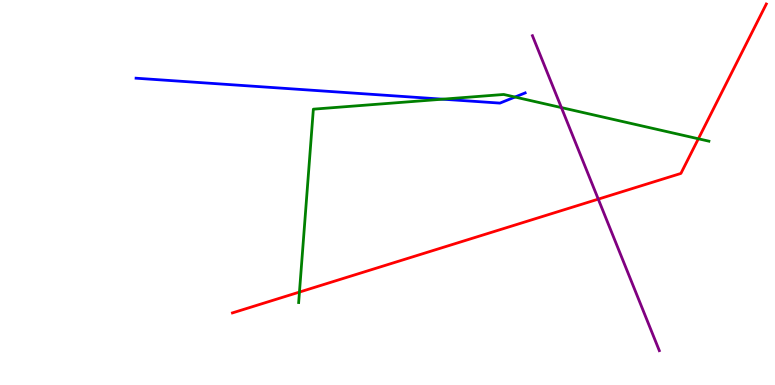[{'lines': ['blue', 'red'], 'intersections': []}, {'lines': ['green', 'red'], 'intersections': [{'x': 3.86, 'y': 2.41}, {'x': 9.01, 'y': 6.4}]}, {'lines': ['purple', 'red'], 'intersections': [{'x': 7.72, 'y': 4.83}]}, {'lines': ['blue', 'green'], 'intersections': [{'x': 5.71, 'y': 7.42}, {'x': 6.64, 'y': 7.48}]}, {'lines': ['blue', 'purple'], 'intersections': []}, {'lines': ['green', 'purple'], 'intersections': [{'x': 7.24, 'y': 7.21}]}]